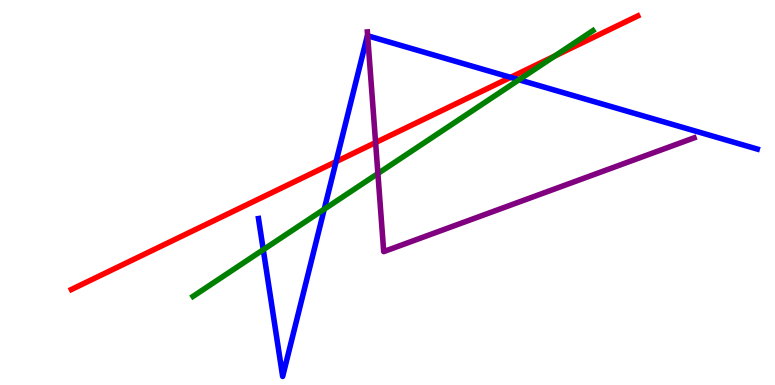[{'lines': ['blue', 'red'], 'intersections': [{'x': 4.34, 'y': 5.8}, {'x': 6.59, 'y': 7.99}]}, {'lines': ['green', 'red'], 'intersections': [{'x': 7.16, 'y': 8.54}]}, {'lines': ['purple', 'red'], 'intersections': [{'x': 4.85, 'y': 6.3}]}, {'lines': ['blue', 'green'], 'intersections': [{'x': 3.4, 'y': 3.51}, {'x': 4.18, 'y': 4.57}, {'x': 6.7, 'y': 7.93}]}, {'lines': ['blue', 'purple'], 'intersections': [{'x': 4.74, 'y': 9.07}]}, {'lines': ['green', 'purple'], 'intersections': [{'x': 4.88, 'y': 5.49}]}]